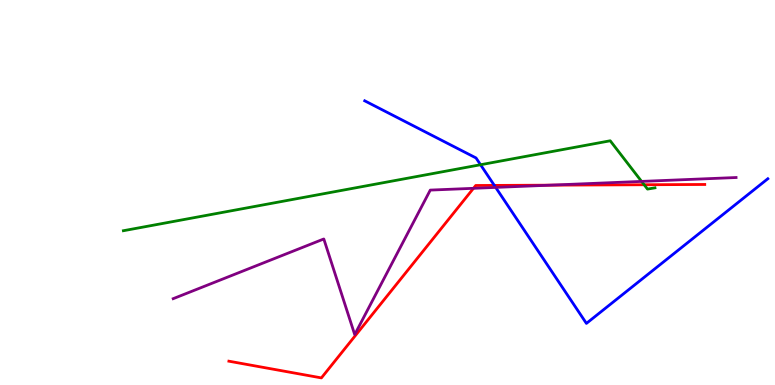[{'lines': ['blue', 'red'], 'intersections': [{'x': 6.38, 'y': 5.18}]}, {'lines': ['green', 'red'], 'intersections': [{'x': 8.31, 'y': 5.2}]}, {'lines': ['purple', 'red'], 'intersections': [{'x': 6.11, 'y': 5.11}, {'x': 7.1, 'y': 5.19}]}, {'lines': ['blue', 'green'], 'intersections': [{'x': 6.2, 'y': 5.72}]}, {'lines': ['blue', 'purple'], 'intersections': [{'x': 6.4, 'y': 5.13}]}, {'lines': ['green', 'purple'], 'intersections': [{'x': 8.28, 'y': 5.29}]}]